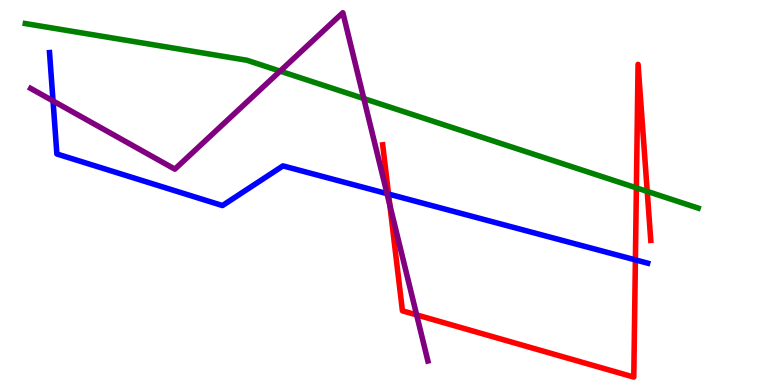[{'lines': ['blue', 'red'], 'intersections': [{'x': 5.01, 'y': 4.96}, {'x': 8.2, 'y': 3.25}]}, {'lines': ['green', 'red'], 'intersections': [{'x': 8.21, 'y': 5.12}, {'x': 8.35, 'y': 5.03}]}, {'lines': ['purple', 'red'], 'intersections': [{'x': 5.03, 'y': 4.67}, {'x': 5.38, 'y': 1.82}]}, {'lines': ['blue', 'green'], 'intersections': []}, {'lines': ['blue', 'purple'], 'intersections': [{'x': 0.684, 'y': 7.38}, {'x': 4.99, 'y': 4.97}]}, {'lines': ['green', 'purple'], 'intersections': [{'x': 3.61, 'y': 8.15}, {'x': 4.69, 'y': 7.44}]}]